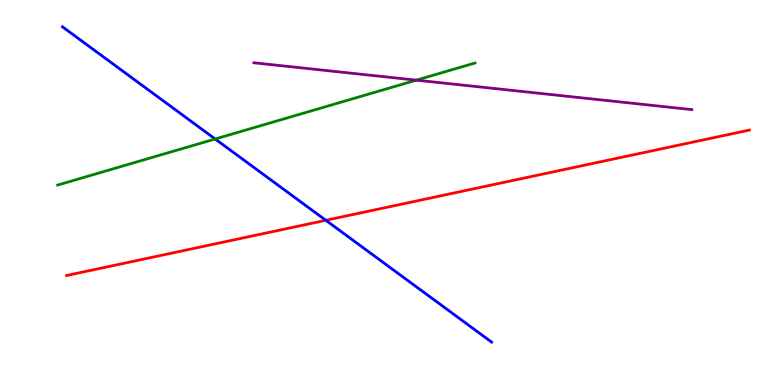[{'lines': ['blue', 'red'], 'intersections': [{'x': 4.2, 'y': 4.28}]}, {'lines': ['green', 'red'], 'intersections': []}, {'lines': ['purple', 'red'], 'intersections': []}, {'lines': ['blue', 'green'], 'intersections': [{'x': 2.78, 'y': 6.39}]}, {'lines': ['blue', 'purple'], 'intersections': []}, {'lines': ['green', 'purple'], 'intersections': [{'x': 5.37, 'y': 7.92}]}]